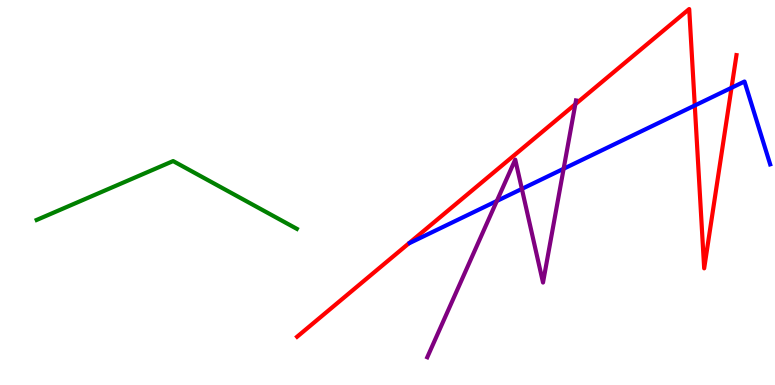[{'lines': ['blue', 'red'], 'intersections': [{'x': 8.96, 'y': 7.26}, {'x': 9.44, 'y': 7.72}]}, {'lines': ['green', 'red'], 'intersections': []}, {'lines': ['purple', 'red'], 'intersections': [{'x': 7.42, 'y': 7.29}]}, {'lines': ['blue', 'green'], 'intersections': []}, {'lines': ['blue', 'purple'], 'intersections': [{'x': 6.41, 'y': 4.78}, {'x': 6.73, 'y': 5.09}, {'x': 7.27, 'y': 5.62}]}, {'lines': ['green', 'purple'], 'intersections': []}]